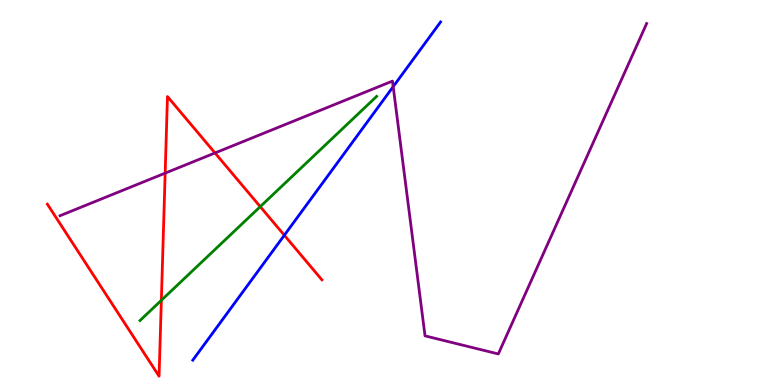[{'lines': ['blue', 'red'], 'intersections': [{'x': 3.67, 'y': 3.89}]}, {'lines': ['green', 'red'], 'intersections': [{'x': 2.08, 'y': 2.2}, {'x': 3.36, 'y': 4.63}]}, {'lines': ['purple', 'red'], 'intersections': [{'x': 2.13, 'y': 5.5}, {'x': 2.77, 'y': 6.03}]}, {'lines': ['blue', 'green'], 'intersections': []}, {'lines': ['blue', 'purple'], 'intersections': [{'x': 5.07, 'y': 7.75}]}, {'lines': ['green', 'purple'], 'intersections': []}]